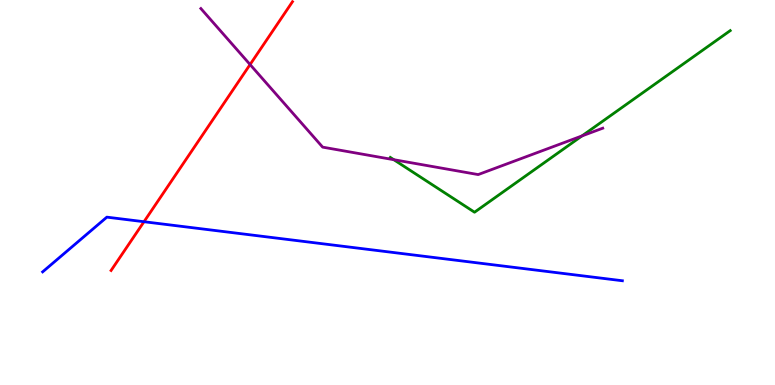[{'lines': ['blue', 'red'], 'intersections': [{'x': 1.86, 'y': 4.24}]}, {'lines': ['green', 'red'], 'intersections': []}, {'lines': ['purple', 'red'], 'intersections': [{'x': 3.23, 'y': 8.32}]}, {'lines': ['blue', 'green'], 'intersections': []}, {'lines': ['blue', 'purple'], 'intersections': []}, {'lines': ['green', 'purple'], 'intersections': [{'x': 5.08, 'y': 5.85}, {'x': 7.51, 'y': 6.47}]}]